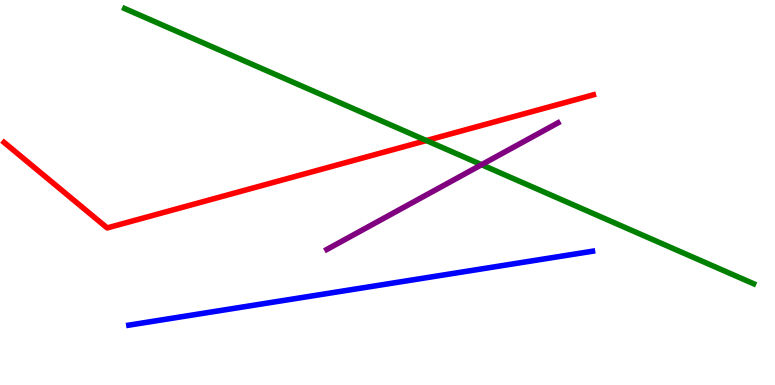[{'lines': ['blue', 'red'], 'intersections': []}, {'lines': ['green', 'red'], 'intersections': [{'x': 5.5, 'y': 6.35}]}, {'lines': ['purple', 'red'], 'intersections': []}, {'lines': ['blue', 'green'], 'intersections': []}, {'lines': ['blue', 'purple'], 'intersections': []}, {'lines': ['green', 'purple'], 'intersections': [{'x': 6.21, 'y': 5.72}]}]